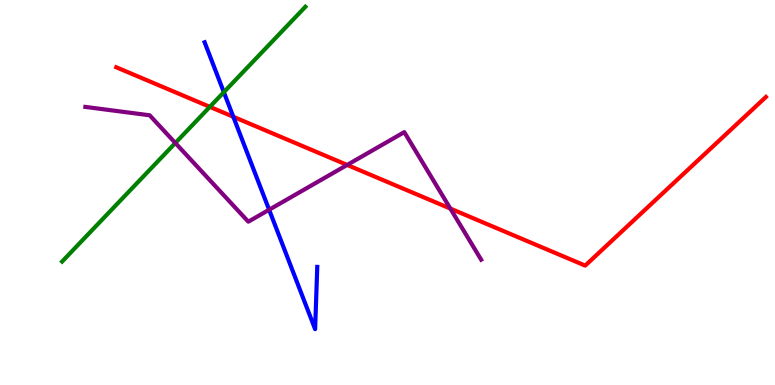[{'lines': ['blue', 'red'], 'intersections': [{'x': 3.01, 'y': 6.97}]}, {'lines': ['green', 'red'], 'intersections': [{'x': 2.71, 'y': 7.22}]}, {'lines': ['purple', 'red'], 'intersections': [{'x': 4.48, 'y': 5.72}, {'x': 5.81, 'y': 4.58}]}, {'lines': ['blue', 'green'], 'intersections': [{'x': 2.89, 'y': 7.61}]}, {'lines': ['blue', 'purple'], 'intersections': [{'x': 3.47, 'y': 4.55}]}, {'lines': ['green', 'purple'], 'intersections': [{'x': 2.26, 'y': 6.29}]}]